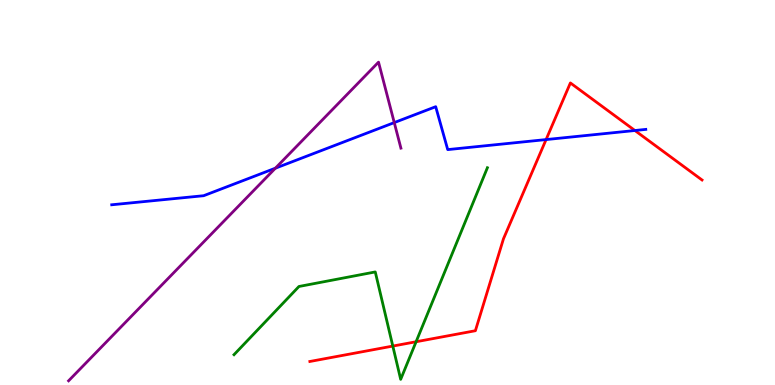[{'lines': ['blue', 'red'], 'intersections': [{'x': 7.05, 'y': 6.37}, {'x': 8.19, 'y': 6.61}]}, {'lines': ['green', 'red'], 'intersections': [{'x': 5.07, 'y': 1.01}, {'x': 5.37, 'y': 1.12}]}, {'lines': ['purple', 'red'], 'intersections': []}, {'lines': ['blue', 'green'], 'intersections': []}, {'lines': ['blue', 'purple'], 'intersections': [{'x': 3.55, 'y': 5.63}, {'x': 5.09, 'y': 6.82}]}, {'lines': ['green', 'purple'], 'intersections': []}]